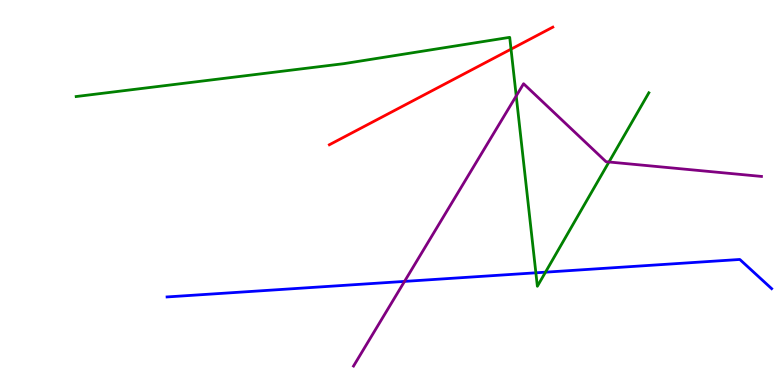[{'lines': ['blue', 'red'], 'intersections': []}, {'lines': ['green', 'red'], 'intersections': [{'x': 6.59, 'y': 8.72}]}, {'lines': ['purple', 'red'], 'intersections': []}, {'lines': ['blue', 'green'], 'intersections': [{'x': 6.91, 'y': 2.91}, {'x': 7.04, 'y': 2.93}]}, {'lines': ['blue', 'purple'], 'intersections': [{'x': 5.22, 'y': 2.69}]}, {'lines': ['green', 'purple'], 'intersections': [{'x': 6.66, 'y': 7.51}, {'x': 7.86, 'y': 5.79}]}]